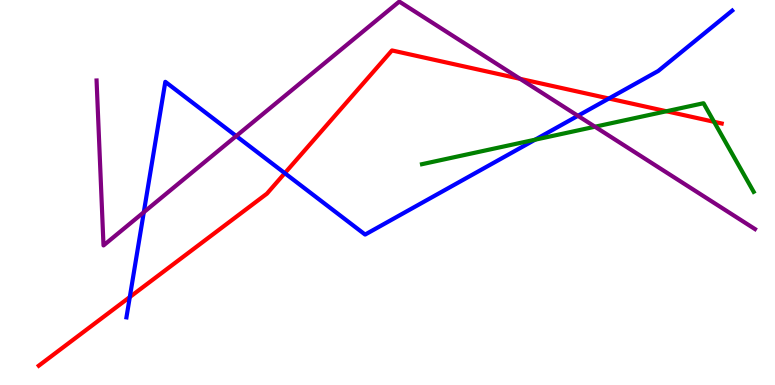[{'lines': ['blue', 'red'], 'intersections': [{'x': 1.67, 'y': 2.28}, {'x': 3.67, 'y': 5.5}, {'x': 7.86, 'y': 7.44}]}, {'lines': ['green', 'red'], 'intersections': [{'x': 8.6, 'y': 7.11}, {'x': 9.21, 'y': 6.84}]}, {'lines': ['purple', 'red'], 'intersections': [{'x': 6.71, 'y': 7.95}]}, {'lines': ['blue', 'green'], 'intersections': [{'x': 6.9, 'y': 6.37}]}, {'lines': ['blue', 'purple'], 'intersections': [{'x': 1.86, 'y': 4.49}, {'x': 3.05, 'y': 6.47}, {'x': 7.46, 'y': 6.99}]}, {'lines': ['green', 'purple'], 'intersections': [{'x': 7.68, 'y': 6.71}]}]